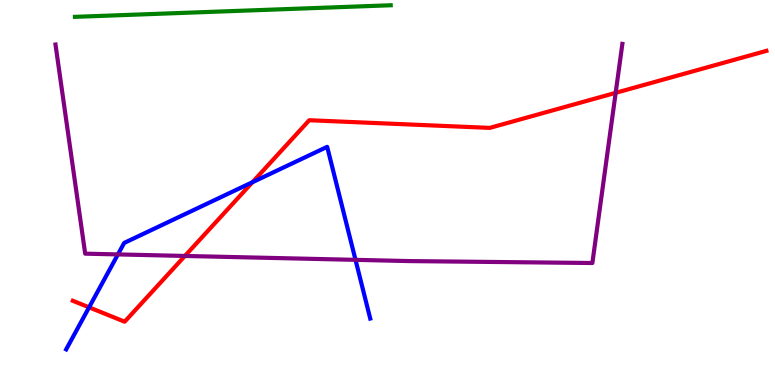[{'lines': ['blue', 'red'], 'intersections': [{'x': 1.15, 'y': 2.02}, {'x': 3.26, 'y': 5.27}]}, {'lines': ['green', 'red'], 'intersections': []}, {'lines': ['purple', 'red'], 'intersections': [{'x': 2.39, 'y': 3.35}, {'x': 7.94, 'y': 7.59}]}, {'lines': ['blue', 'green'], 'intersections': []}, {'lines': ['blue', 'purple'], 'intersections': [{'x': 1.52, 'y': 3.39}, {'x': 4.59, 'y': 3.25}]}, {'lines': ['green', 'purple'], 'intersections': []}]